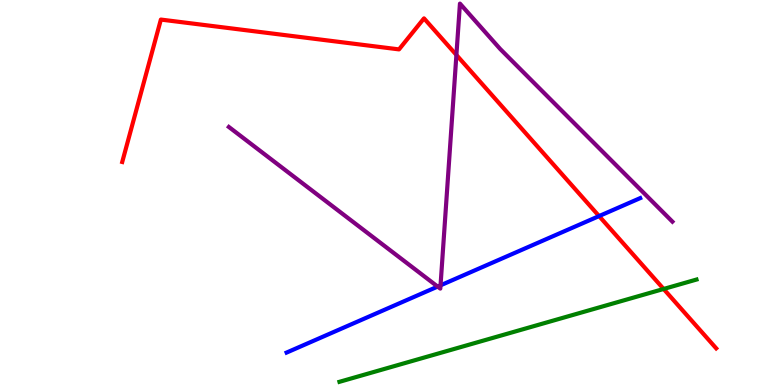[{'lines': ['blue', 'red'], 'intersections': [{'x': 7.73, 'y': 4.39}]}, {'lines': ['green', 'red'], 'intersections': [{'x': 8.56, 'y': 2.49}]}, {'lines': ['purple', 'red'], 'intersections': [{'x': 5.89, 'y': 8.57}]}, {'lines': ['blue', 'green'], 'intersections': []}, {'lines': ['blue', 'purple'], 'intersections': [{'x': 5.65, 'y': 2.56}, {'x': 5.68, 'y': 2.59}]}, {'lines': ['green', 'purple'], 'intersections': []}]